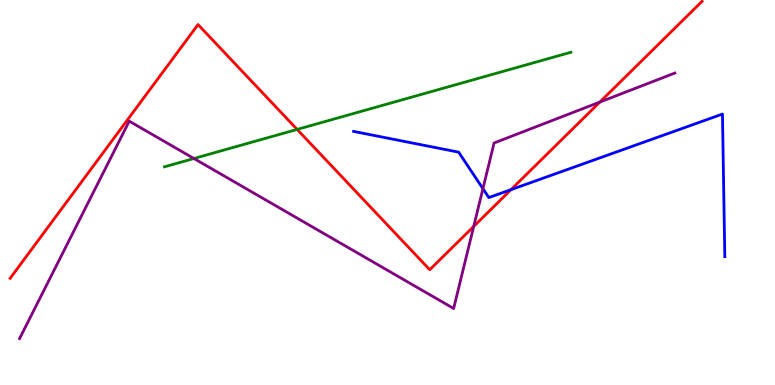[{'lines': ['blue', 'red'], 'intersections': [{'x': 6.59, 'y': 5.07}]}, {'lines': ['green', 'red'], 'intersections': [{'x': 3.83, 'y': 6.64}]}, {'lines': ['purple', 'red'], 'intersections': [{'x': 6.11, 'y': 4.12}, {'x': 7.74, 'y': 7.35}]}, {'lines': ['blue', 'green'], 'intersections': []}, {'lines': ['blue', 'purple'], 'intersections': [{'x': 6.23, 'y': 5.1}]}, {'lines': ['green', 'purple'], 'intersections': [{'x': 2.5, 'y': 5.88}]}]